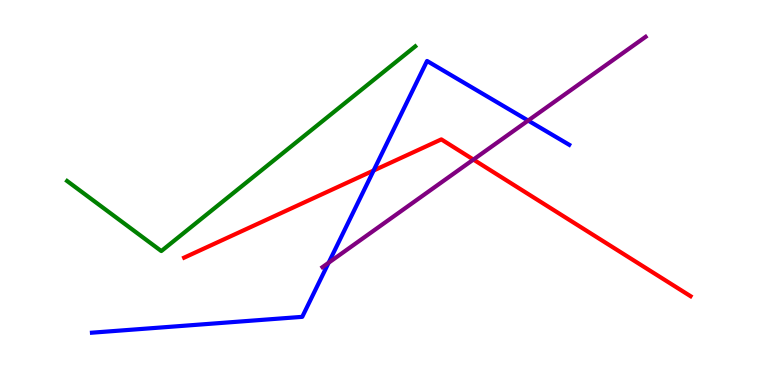[{'lines': ['blue', 'red'], 'intersections': [{'x': 4.82, 'y': 5.57}]}, {'lines': ['green', 'red'], 'intersections': []}, {'lines': ['purple', 'red'], 'intersections': [{'x': 6.11, 'y': 5.86}]}, {'lines': ['blue', 'green'], 'intersections': []}, {'lines': ['blue', 'purple'], 'intersections': [{'x': 4.24, 'y': 3.18}, {'x': 6.81, 'y': 6.87}]}, {'lines': ['green', 'purple'], 'intersections': []}]